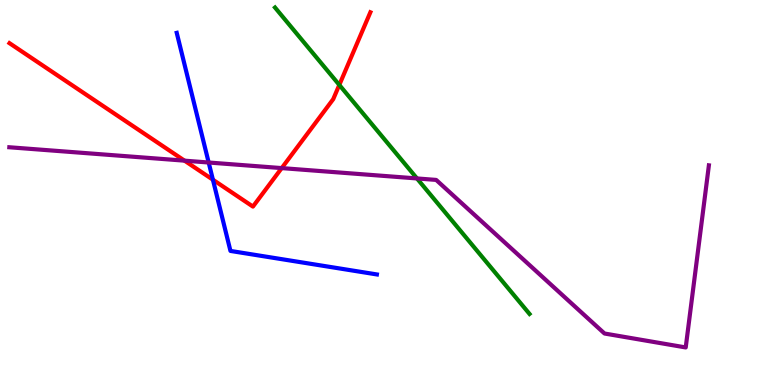[{'lines': ['blue', 'red'], 'intersections': [{'x': 2.75, 'y': 5.33}]}, {'lines': ['green', 'red'], 'intersections': [{'x': 4.38, 'y': 7.79}]}, {'lines': ['purple', 'red'], 'intersections': [{'x': 2.38, 'y': 5.83}, {'x': 3.63, 'y': 5.63}]}, {'lines': ['blue', 'green'], 'intersections': []}, {'lines': ['blue', 'purple'], 'intersections': [{'x': 2.69, 'y': 5.78}]}, {'lines': ['green', 'purple'], 'intersections': [{'x': 5.38, 'y': 5.36}]}]